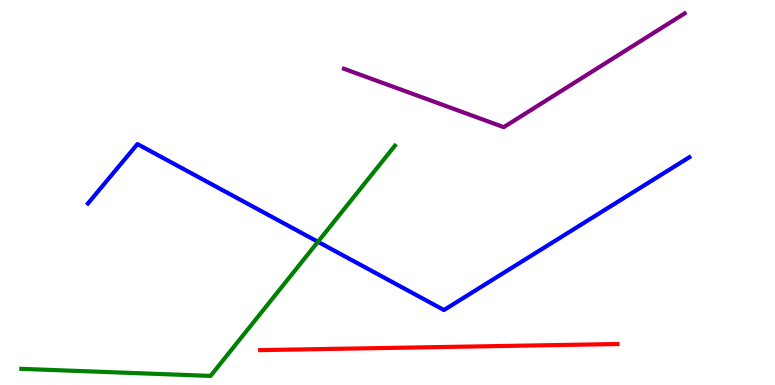[{'lines': ['blue', 'red'], 'intersections': []}, {'lines': ['green', 'red'], 'intersections': []}, {'lines': ['purple', 'red'], 'intersections': []}, {'lines': ['blue', 'green'], 'intersections': [{'x': 4.1, 'y': 3.72}]}, {'lines': ['blue', 'purple'], 'intersections': []}, {'lines': ['green', 'purple'], 'intersections': []}]